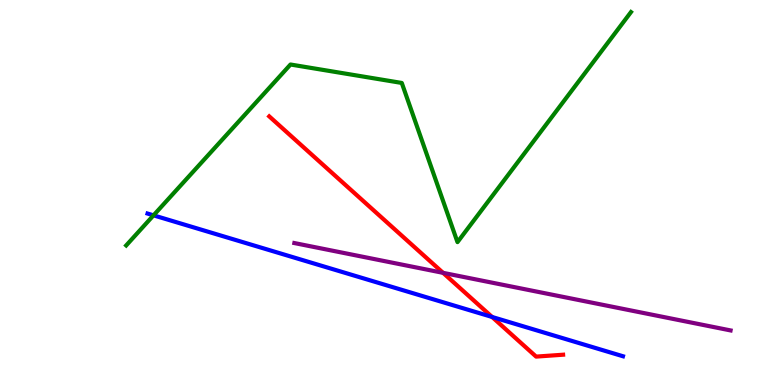[{'lines': ['blue', 'red'], 'intersections': [{'x': 6.35, 'y': 1.77}]}, {'lines': ['green', 'red'], 'intersections': []}, {'lines': ['purple', 'red'], 'intersections': [{'x': 5.72, 'y': 2.91}]}, {'lines': ['blue', 'green'], 'intersections': [{'x': 1.98, 'y': 4.41}]}, {'lines': ['blue', 'purple'], 'intersections': []}, {'lines': ['green', 'purple'], 'intersections': []}]